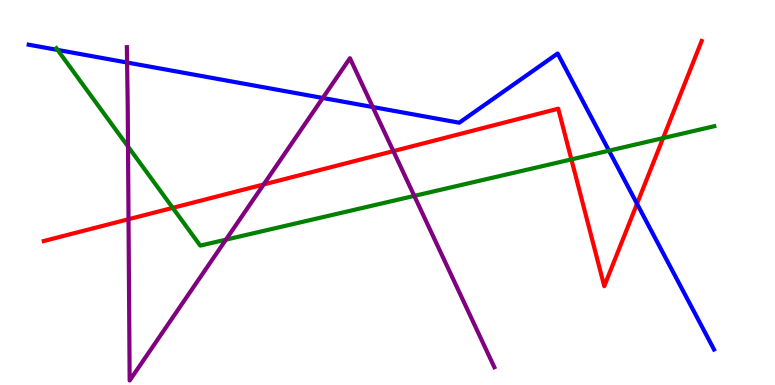[{'lines': ['blue', 'red'], 'intersections': [{'x': 8.22, 'y': 4.71}]}, {'lines': ['green', 'red'], 'intersections': [{'x': 2.23, 'y': 4.6}, {'x': 7.37, 'y': 5.86}, {'x': 8.56, 'y': 6.41}]}, {'lines': ['purple', 'red'], 'intersections': [{'x': 1.66, 'y': 4.31}, {'x': 3.4, 'y': 5.21}, {'x': 5.08, 'y': 6.07}]}, {'lines': ['blue', 'green'], 'intersections': [{'x': 0.743, 'y': 8.7}, {'x': 7.86, 'y': 6.09}]}, {'lines': ['blue', 'purple'], 'intersections': [{'x': 1.64, 'y': 8.38}, {'x': 4.16, 'y': 7.46}, {'x': 4.81, 'y': 7.22}]}, {'lines': ['green', 'purple'], 'intersections': [{'x': 1.65, 'y': 6.19}, {'x': 2.92, 'y': 3.78}, {'x': 5.35, 'y': 4.91}]}]